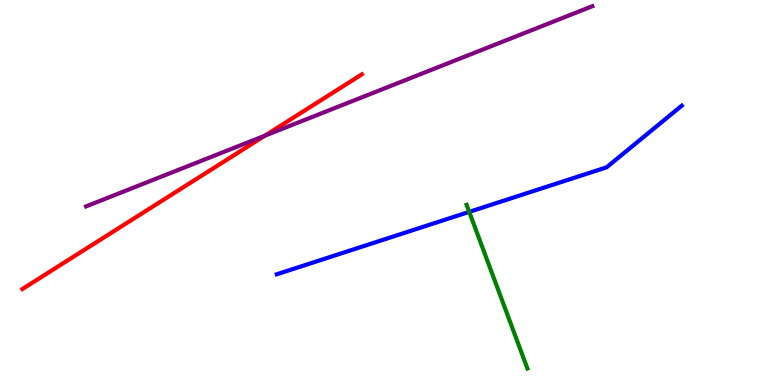[{'lines': ['blue', 'red'], 'intersections': []}, {'lines': ['green', 'red'], 'intersections': []}, {'lines': ['purple', 'red'], 'intersections': [{'x': 3.42, 'y': 6.48}]}, {'lines': ['blue', 'green'], 'intersections': [{'x': 6.05, 'y': 4.5}]}, {'lines': ['blue', 'purple'], 'intersections': []}, {'lines': ['green', 'purple'], 'intersections': []}]